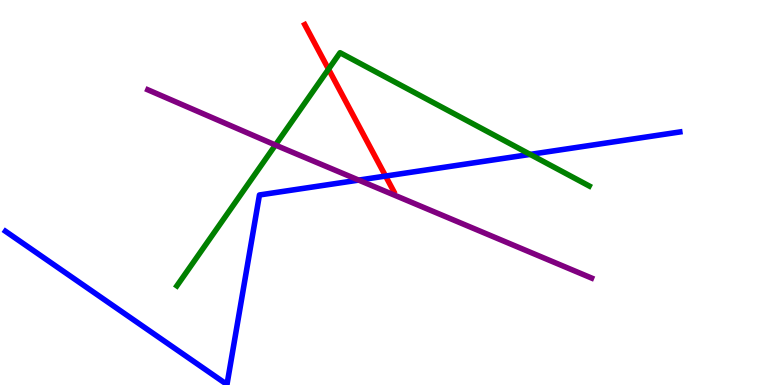[{'lines': ['blue', 'red'], 'intersections': [{'x': 4.98, 'y': 5.43}]}, {'lines': ['green', 'red'], 'intersections': [{'x': 4.24, 'y': 8.2}]}, {'lines': ['purple', 'red'], 'intersections': []}, {'lines': ['blue', 'green'], 'intersections': [{'x': 6.84, 'y': 5.99}]}, {'lines': ['blue', 'purple'], 'intersections': [{'x': 4.63, 'y': 5.32}]}, {'lines': ['green', 'purple'], 'intersections': [{'x': 3.55, 'y': 6.23}]}]